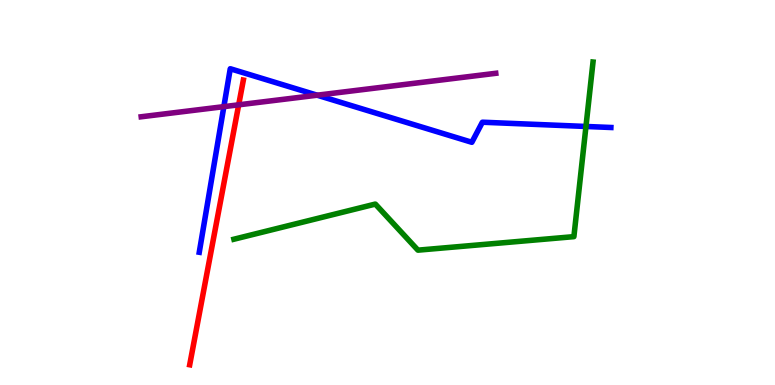[{'lines': ['blue', 'red'], 'intersections': []}, {'lines': ['green', 'red'], 'intersections': []}, {'lines': ['purple', 'red'], 'intersections': [{'x': 3.08, 'y': 7.28}]}, {'lines': ['blue', 'green'], 'intersections': [{'x': 7.56, 'y': 6.72}]}, {'lines': ['blue', 'purple'], 'intersections': [{'x': 2.89, 'y': 7.23}, {'x': 4.09, 'y': 7.53}]}, {'lines': ['green', 'purple'], 'intersections': []}]